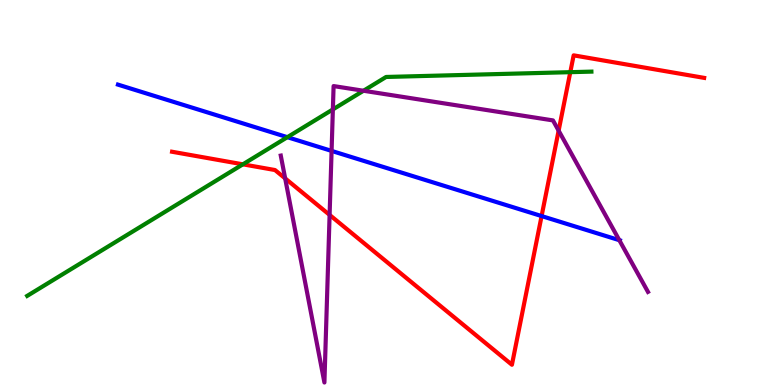[{'lines': ['blue', 'red'], 'intersections': [{'x': 6.99, 'y': 4.39}]}, {'lines': ['green', 'red'], 'intersections': [{'x': 3.13, 'y': 5.73}, {'x': 7.36, 'y': 8.13}]}, {'lines': ['purple', 'red'], 'intersections': [{'x': 3.68, 'y': 5.37}, {'x': 4.25, 'y': 4.42}, {'x': 7.21, 'y': 6.61}]}, {'lines': ['blue', 'green'], 'intersections': [{'x': 3.71, 'y': 6.44}]}, {'lines': ['blue', 'purple'], 'intersections': [{'x': 4.28, 'y': 6.08}, {'x': 7.99, 'y': 3.76}]}, {'lines': ['green', 'purple'], 'intersections': [{'x': 4.3, 'y': 7.16}, {'x': 4.69, 'y': 7.64}]}]